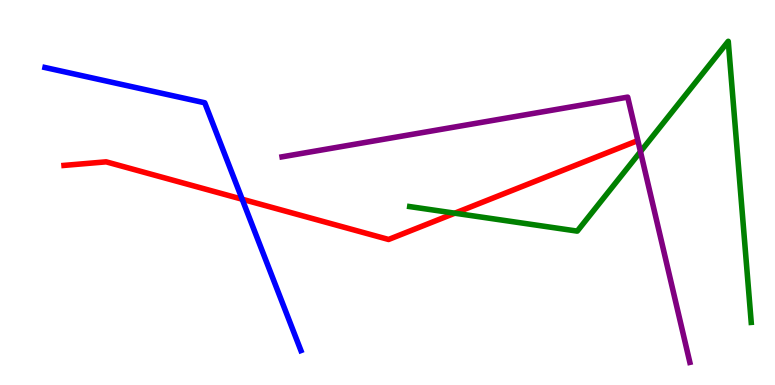[{'lines': ['blue', 'red'], 'intersections': [{'x': 3.12, 'y': 4.83}]}, {'lines': ['green', 'red'], 'intersections': [{'x': 5.87, 'y': 4.46}]}, {'lines': ['purple', 'red'], 'intersections': []}, {'lines': ['blue', 'green'], 'intersections': []}, {'lines': ['blue', 'purple'], 'intersections': []}, {'lines': ['green', 'purple'], 'intersections': [{'x': 8.26, 'y': 6.06}]}]